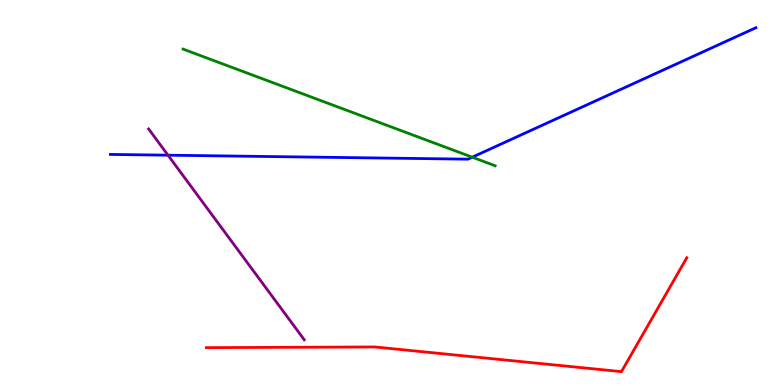[{'lines': ['blue', 'red'], 'intersections': []}, {'lines': ['green', 'red'], 'intersections': []}, {'lines': ['purple', 'red'], 'intersections': []}, {'lines': ['blue', 'green'], 'intersections': [{'x': 6.09, 'y': 5.92}]}, {'lines': ['blue', 'purple'], 'intersections': [{'x': 2.17, 'y': 5.97}]}, {'lines': ['green', 'purple'], 'intersections': []}]